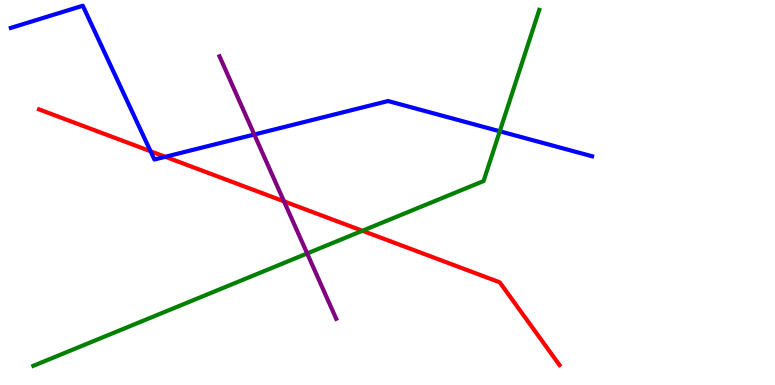[{'lines': ['blue', 'red'], 'intersections': [{'x': 1.94, 'y': 6.07}, {'x': 2.13, 'y': 5.93}]}, {'lines': ['green', 'red'], 'intersections': [{'x': 4.68, 'y': 4.01}]}, {'lines': ['purple', 'red'], 'intersections': [{'x': 3.66, 'y': 4.77}]}, {'lines': ['blue', 'green'], 'intersections': [{'x': 6.45, 'y': 6.59}]}, {'lines': ['blue', 'purple'], 'intersections': [{'x': 3.28, 'y': 6.51}]}, {'lines': ['green', 'purple'], 'intersections': [{'x': 3.96, 'y': 3.42}]}]